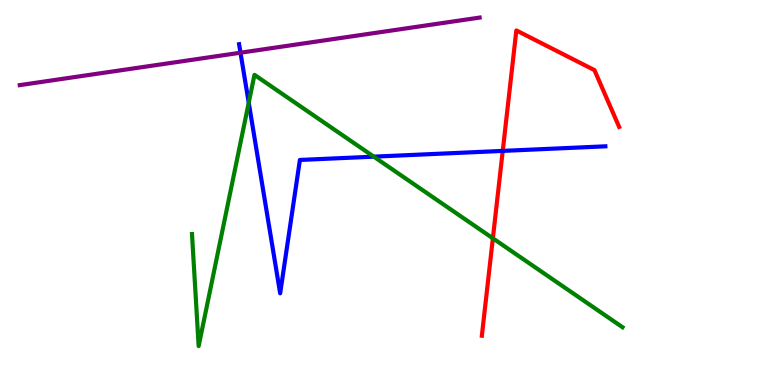[{'lines': ['blue', 'red'], 'intersections': [{'x': 6.49, 'y': 6.08}]}, {'lines': ['green', 'red'], 'intersections': [{'x': 6.36, 'y': 3.81}]}, {'lines': ['purple', 'red'], 'intersections': []}, {'lines': ['blue', 'green'], 'intersections': [{'x': 3.21, 'y': 7.33}, {'x': 4.82, 'y': 5.93}]}, {'lines': ['blue', 'purple'], 'intersections': [{'x': 3.1, 'y': 8.63}]}, {'lines': ['green', 'purple'], 'intersections': []}]